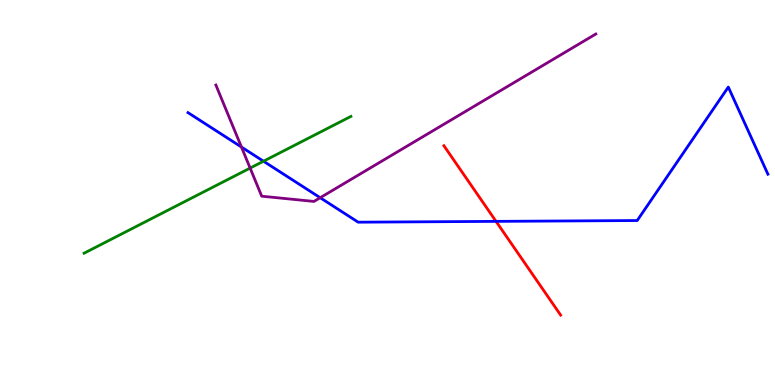[{'lines': ['blue', 'red'], 'intersections': [{'x': 6.4, 'y': 4.25}]}, {'lines': ['green', 'red'], 'intersections': []}, {'lines': ['purple', 'red'], 'intersections': []}, {'lines': ['blue', 'green'], 'intersections': [{'x': 3.4, 'y': 5.81}]}, {'lines': ['blue', 'purple'], 'intersections': [{'x': 3.12, 'y': 6.18}, {'x': 4.13, 'y': 4.86}]}, {'lines': ['green', 'purple'], 'intersections': [{'x': 3.23, 'y': 5.63}]}]